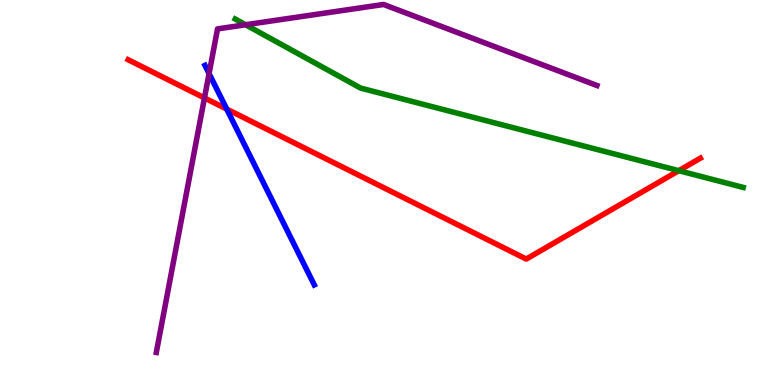[{'lines': ['blue', 'red'], 'intersections': [{'x': 2.93, 'y': 7.17}]}, {'lines': ['green', 'red'], 'intersections': [{'x': 8.76, 'y': 5.57}]}, {'lines': ['purple', 'red'], 'intersections': [{'x': 2.64, 'y': 7.46}]}, {'lines': ['blue', 'green'], 'intersections': []}, {'lines': ['blue', 'purple'], 'intersections': [{'x': 2.7, 'y': 8.09}]}, {'lines': ['green', 'purple'], 'intersections': [{'x': 3.17, 'y': 9.36}]}]